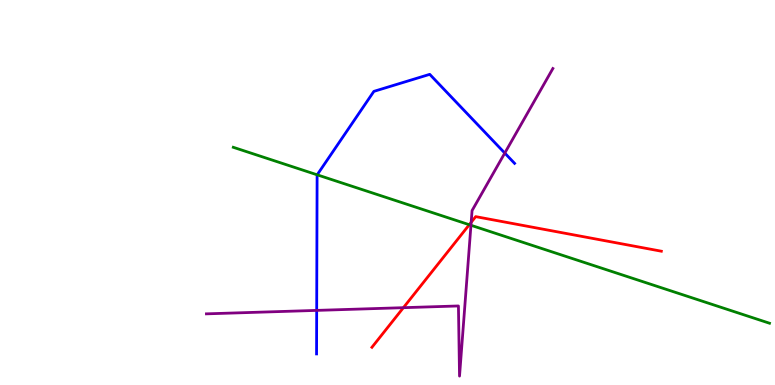[{'lines': ['blue', 'red'], 'intersections': []}, {'lines': ['green', 'red'], 'intersections': [{'x': 6.06, 'y': 4.16}]}, {'lines': ['purple', 'red'], 'intersections': [{'x': 5.21, 'y': 2.01}, {'x': 6.08, 'y': 4.23}]}, {'lines': ['blue', 'green'], 'intersections': [{'x': 4.09, 'y': 5.46}]}, {'lines': ['blue', 'purple'], 'intersections': [{'x': 4.09, 'y': 1.94}, {'x': 6.51, 'y': 6.02}]}, {'lines': ['green', 'purple'], 'intersections': [{'x': 6.08, 'y': 4.15}]}]